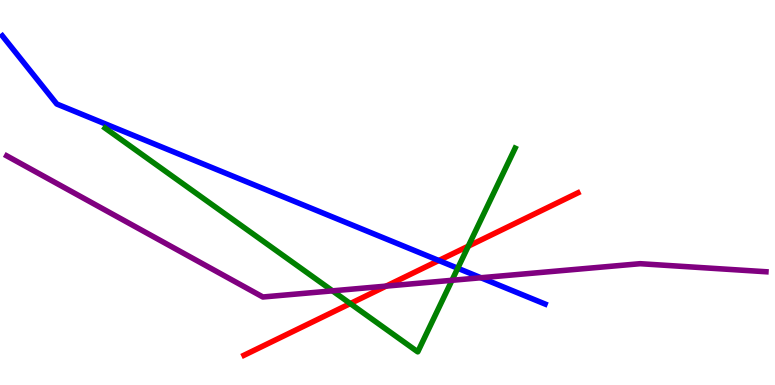[{'lines': ['blue', 'red'], 'intersections': [{'x': 5.66, 'y': 3.23}]}, {'lines': ['green', 'red'], 'intersections': [{'x': 4.52, 'y': 2.12}, {'x': 6.04, 'y': 3.61}]}, {'lines': ['purple', 'red'], 'intersections': [{'x': 4.98, 'y': 2.57}]}, {'lines': ['blue', 'green'], 'intersections': [{'x': 5.91, 'y': 3.03}]}, {'lines': ['blue', 'purple'], 'intersections': [{'x': 6.21, 'y': 2.79}]}, {'lines': ['green', 'purple'], 'intersections': [{'x': 4.29, 'y': 2.45}, {'x': 5.83, 'y': 2.72}]}]